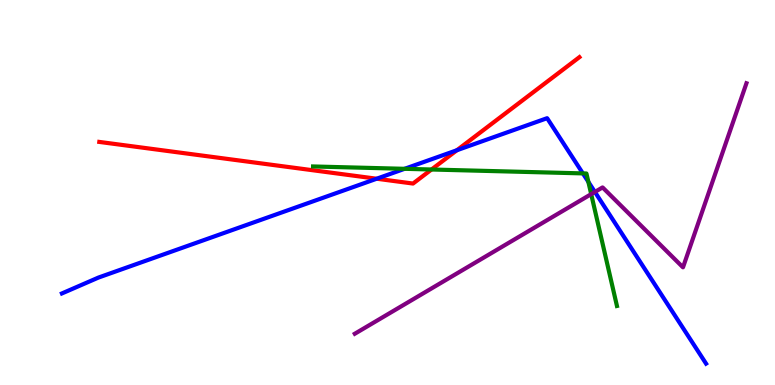[{'lines': ['blue', 'red'], 'intersections': [{'x': 4.86, 'y': 5.36}, {'x': 5.9, 'y': 6.1}]}, {'lines': ['green', 'red'], 'intersections': [{'x': 5.57, 'y': 5.6}]}, {'lines': ['purple', 'red'], 'intersections': []}, {'lines': ['blue', 'green'], 'intersections': [{'x': 5.22, 'y': 5.62}, {'x': 7.52, 'y': 5.5}, {'x': 7.59, 'y': 5.28}]}, {'lines': ['blue', 'purple'], 'intersections': [{'x': 7.68, 'y': 5.01}]}, {'lines': ['green', 'purple'], 'intersections': [{'x': 7.63, 'y': 4.96}]}]